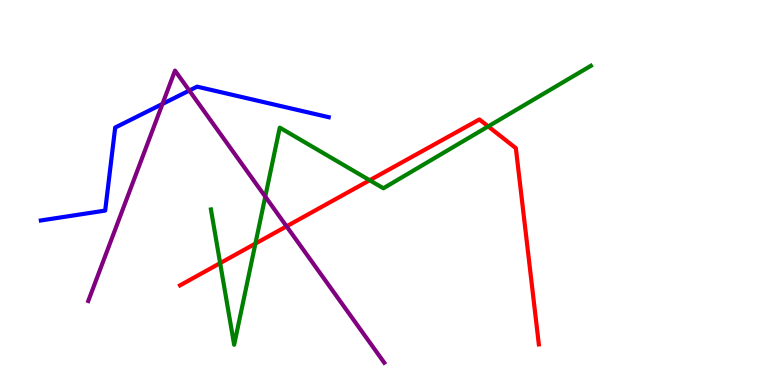[{'lines': ['blue', 'red'], 'intersections': []}, {'lines': ['green', 'red'], 'intersections': [{'x': 2.84, 'y': 3.17}, {'x': 3.3, 'y': 3.67}, {'x': 4.77, 'y': 5.32}, {'x': 6.3, 'y': 6.72}]}, {'lines': ['purple', 'red'], 'intersections': [{'x': 3.7, 'y': 4.12}]}, {'lines': ['blue', 'green'], 'intersections': []}, {'lines': ['blue', 'purple'], 'intersections': [{'x': 2.1, 'y': 7.3}, {'x': 2.44, 'y': 7.65}]}, {'lines': ['green', 'purple'], 'intersections': [{'x': 3.42, 'y': 4.89}]}]